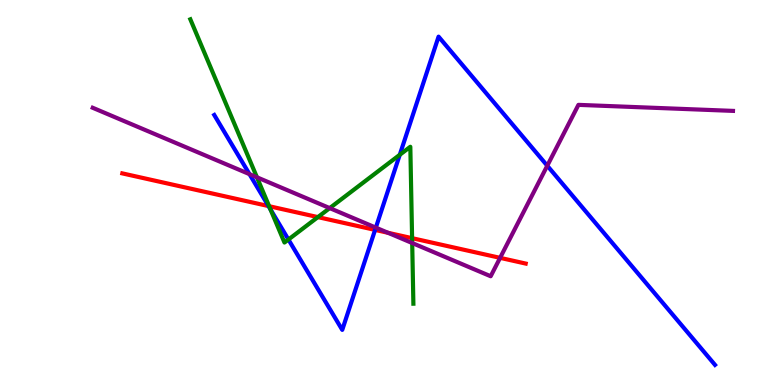[{'lines': ['blue', 'red'], 'intersections': [{'x': 3.46, 'y': 4.65}, {'x': 4.84, 'y': 4.03}]}, {'lines': ['green', 'red'], 'intersections': [{'x': 3.47, 'y': 4.64}, {'x': 4.1, 'y': 4.36}, {'x': 5.32, 'y': 3.81}]}, {'lines': ['purple', 'red'], 'intersections': [{'x': 5.01, 'y': 3.95}, {'x': 6.45, 'y': 3.3}]}, {'lines': ['blue', 'green'], 'intersections': [{'x': 3.49, 'y': 4.56}, {'x': 3.72, 'y': 3.78}, {'x': 5.16, 'y': 5.98}]}, {'lines': ['blue', 'purple'], 'intersections': [{'x': 3.22, 'y': 5.48}, {'x': 4.85, 'y': 4.09}, {'x': 7.06, 'y': 5.7}]}, {'lines': ['green', 'purple'], 'intersections': [{'x': 3.32, 'y': 5.39}, {'x': 4.25, 'y': 4.59}, {'x': 5.32, 'y': 3.69}]}]